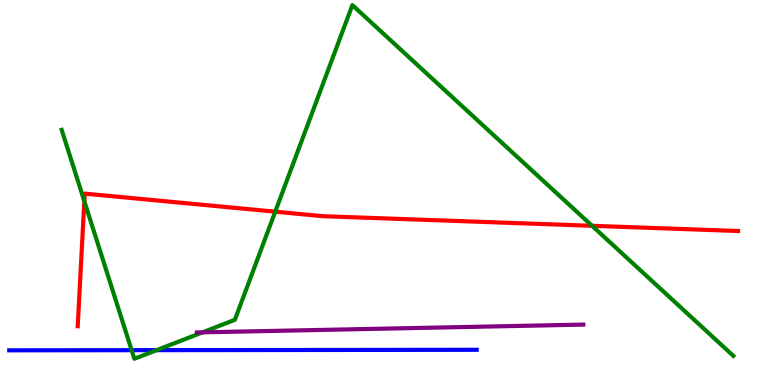[{'lines': ['blue', 'red'], 'intersections': []}, {'lines': ['green', 'red'], 'intersections': [{'x': 1.09, 'y': 4.77}, {'x': 3.55, 'y': 4.5}, {'x': 7.64, 'y': 4.14}]}, {'lines': ['purple', 'red'], 'intersections': []}, {'lines': ['blue', 'green'], 'intersections': [{'x': 1.7, 'y': 0.904}, {'x': 2.02, 'y': 0.905}]}, {'lines': ['blue', 'purple'], 'intersections': []}, {'lines': ['green', 'purple'], 'intersections': [{'x': 2.61, 'y': 1.37}]}]